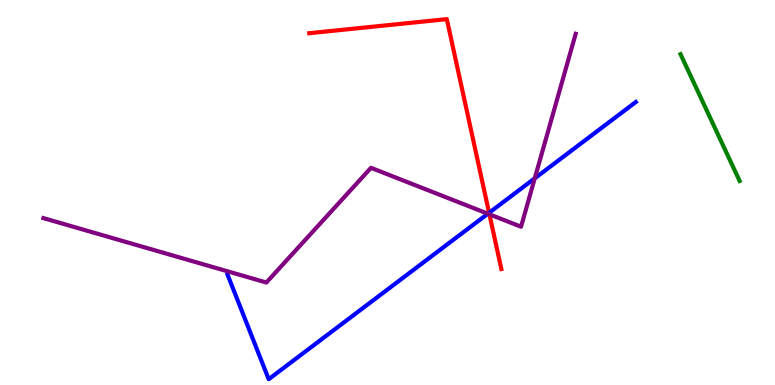[{'lines': ['blue', 'red'], 'intersections': [{'x': 6.31, 'y': 4.47}]}, {'lines': ['green', 'red'], 'intersections': []}, {'lines': ['purple', 'red'], 'intersections': [{'x': 6.32, 'y': 4.43}]}, {'lines': ['blue', 'green'], 'intersections': []}, {'lines': ['blue', 'purple'], 'intersections': [{'x': 6.3, 'y': 4.45}, {'x': 6.9, 'y': 5.37}]}, {'lines': ['green', 'purple'], 'intersections': []}]